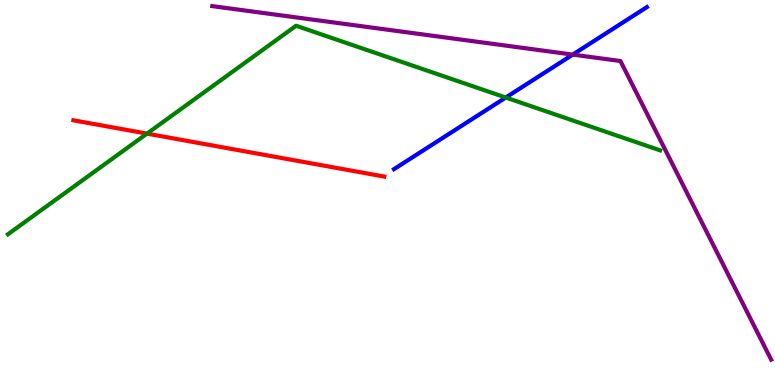[{'lines': ['blue', 'red'], 'intersections': []}, {'lines': ['green', 'red'], 'intersections': [{'x': 1.9, 'y': 6.53}]}, {'lines': ['purple', 'red'], 'intersections': []}, {'lines': ['blue', 'green'], 'intersections': [{'x': 6.53, 'y': 7.47}]}, {'lines': ['blue', 'purple'], 'intersections': [{'x': 7.39, 'y': 8.58}]}, {'lines': ['green', 'purple'], 'intersections': []}]